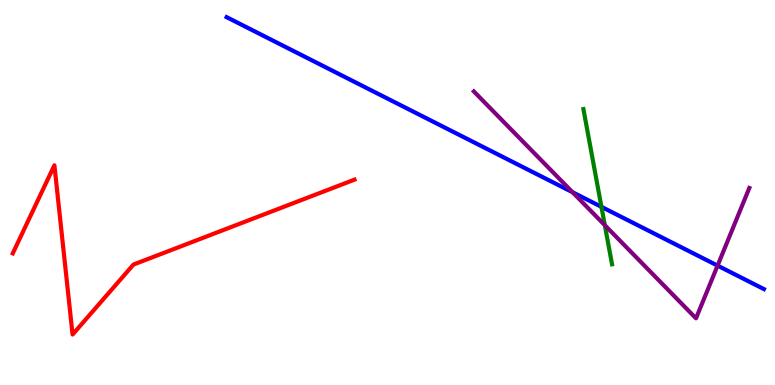[{'lines': ['blue', 'red'], 'intersections': []}, {'lines': ['green', 'red'], 'intersections': []}, {'lines': ['purple', 'red'], 'intersections': []}, {'lines': ['blue', 'green'], 'intersections': [{'x': 7.76, 'y': 4.63}]}, {'lines': ['blue', 'purple'], 'intersections': [{'x': 7.39, 'y': 5.01}, {'x': 9.26, 'y': 3.1}]}, {'lines': ['green', 'purple'], 'intersections': [{'x': 7.8, 'y': 4.15}]}]